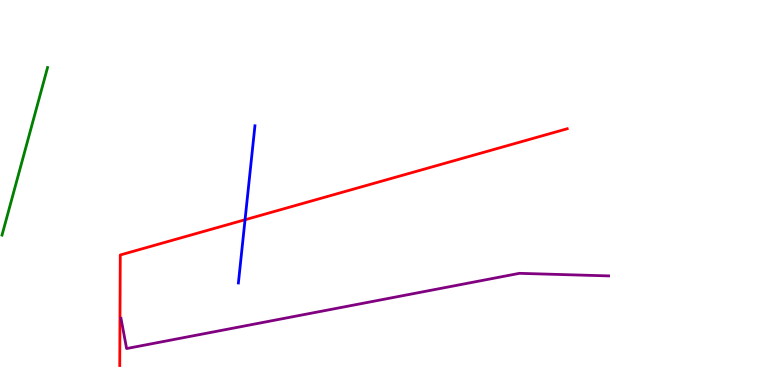[{'lines': ['blue', 'red'], 'intersections': [{'x': 3.16, 'y': 4.29}]}, {'lines': ['green', 'red'], 'intersections': []}, {'lines': ['purple', 'red'], 'intersections': []}, {'lines': ['blue', 'green'], 'intersections': []}, {'lines': ['blue', 'purple'], 'intersections': []}, {'lines': ['green', 'purple'], 'intersections': []}]